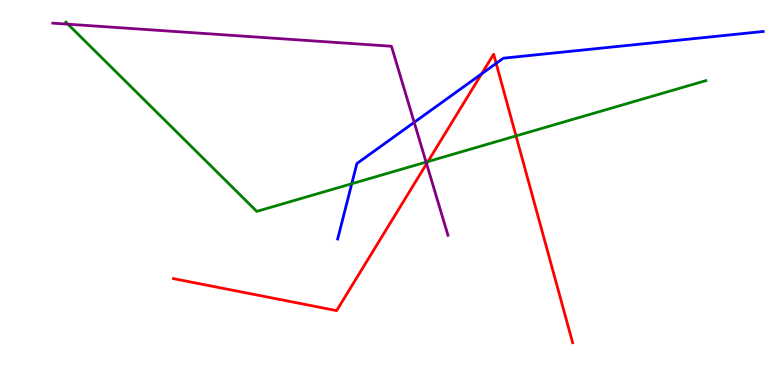[{'lines': ['blue', 'red'], 'intersections': [{'x': 6.21, 'y': 8.08}, {'x': 6.4, 'y': 8.35}]}, {'lines': ['green', 'red'], 'intersections': [{'x': 5.52, 'y': 5.8}, {'x': 6.66, 'y': 6.47}]}, {'lines': ['purple', 'red'], 'intersections': [{'x': 5.5, 'y': 5.75}]}, {'lines': ['blue', 'green'], 'intersections': [{'x': 4.54, 'y': 5.23}]}, {'lines': ['blue', 'purple'], 'intersections': [{'x': 5.34, 'y': 6.82}]}, {'lines': ['green', 'purple'], 'intersections': [{'x': 0.877, 'y': 9.37}, {'x': 5.5, 'y': 5.79}]}]